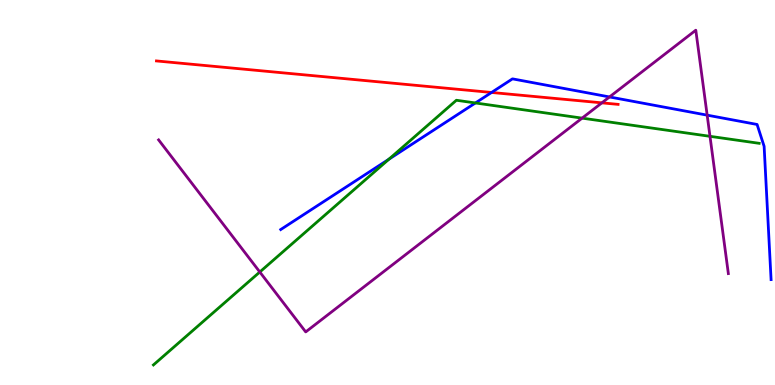[{'lines': ['blue', 'red'], 'intersections': [{'x': 6.34, 'y': 7.6}]}, {'lines': ['green', 'red'], 'intersections': []}, {'lines': ['purple', 'red'], 'intersections': [{'x': 7.77, 'y': 7.33}]}, {'lines': ['blue', 'green'], 'intersections': [{'x': 5.02, 'y': 5.86}, {'x': 6.13, 'y': 7.33}]}, {'lines': ['blue', 'purple'], 'intersections': [{'x': 7.86, 'y': 7.48}, {'x': 9.12, 'y': 7.01}]}, {'lines': ['green', 'purple'], 'intersections': [{'x': 3.35, 'y': 2.94}, {'x': 7.51, 'y': 6.93}, {'x': 9.16, 'y': 6.46}]}]